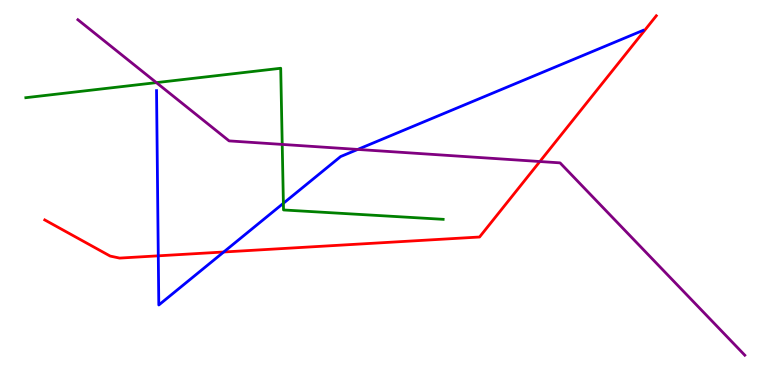[{'lines': ['blue', 'red'], 'intersections': [{'x': 2.04, 'y': 3.36}, {'x': 2.89, 'y': 3.45}]}, {'lines': ['green', 'red'], 'intersections': []}, {'lines': ['purple', 'red'], 'intersections': [{'x': 6.97, 'y': 5.8}]}, {'lines': ['blue', 'green'], 'intersections': [{'x': 3.66, 'y': 4.72}]}, {'lines': ['blue', 'purple'], 'intersections': [{'x': 4.62, 'y': 6.12}]}, {'lines': ['green', 'purple'], 'intersections': [{'x': 2.02, 'y': 7.85}, {'x': 3.64, 'y': 6.25}]}]